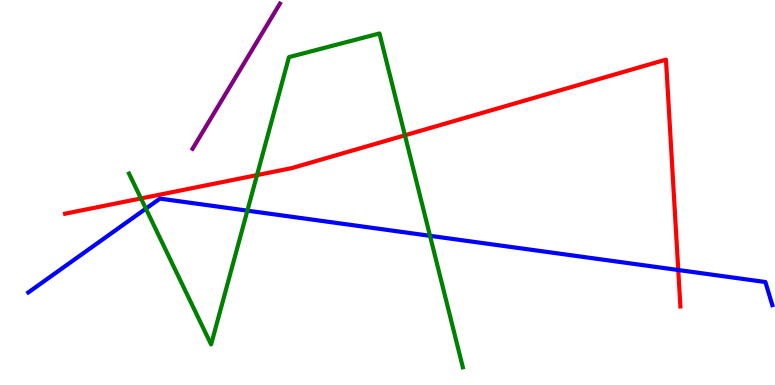[{'lines': ['blue', 'red'], 'intersections': [{'x': 8.75, 'y': 2.99}]}, {'lines': ['green', 'red'], 'intersections': [{'x': 1.82, 'y': 4.85}, {'x': 3.32, 'y': 5.45}, {'x': 5.22, 'y': 6.49}]}, {'lines': ['purple', 'red'], 'intersections': []}, {'lines': ['blue', 'green'], 'intersections': [{'x': 1.88, 'y': 4.58}, {'x': 3.19, 'y': 4.53}, {'x': 5.55, 'y': 3.88}]}, {'lines': ['blue', 'purple'], 'intersections': []}, {'lines': ['green', 'purple'], 'intersections': []}]